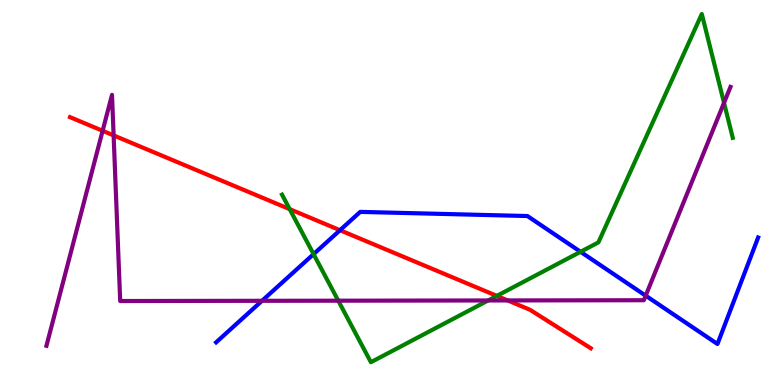[{'lines': ['blue', 'red'], 'intersections': [{'x': 4.39, 'y': 4.02}]}, {'lines': ['green', 'red'], 'intersections': [{'x': 3.74, 'y': 4.57}, {'x': 6.41, 'y': 2.31}]}, {'lines': ['purple', 'red'], 'intersections': [{'x': 1.32, 'y': 6.6}, {'x': 1.47, 'y': 6.48}, {'x': 6.55, 'y': 2.2}]}, {'lines': ['blue', 'green'], 'intersections': [{'x': 4.05, 'y': 3.4}, {'x': 7.49, 'y': 3.46}]}, {'lines': ['blue', 'purple'], 'intersections': [{'x': 3.38, 'y': 2.19}, {'x': 8.33, 'y': 2.32}]}, {'lines': ['green', 'purple'], 'intersections': [{'x': 4.36, 'y': 2.19}, {'x': 6.3, 'y': 2.2}, {'x': 9.34, 'y': 7.33}]}]